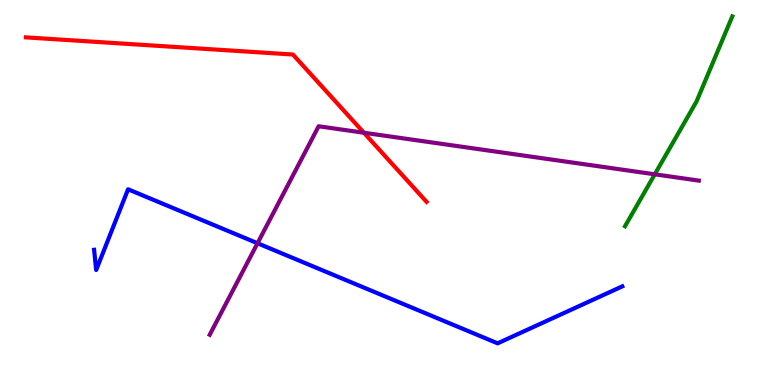[{'lines': ['blue', 'red'], 'intersections': []}, {'lines': ['green', 'red'], 'intersections': []}, {'lines': ['purple', 'red'], 'intersections': [{'x': 4.7, 'y': 6.55}]}, {'lines': ['blue', 'green'], 'intersections': []}, {'lines': ['blue', 'purple'], 'intersections': [{'x': 3.32, 'y': 3.68}]}, {'lines': ['green', 'purple'], 'intersections': [{'x': 8.45, 'y': 5.47}]}]